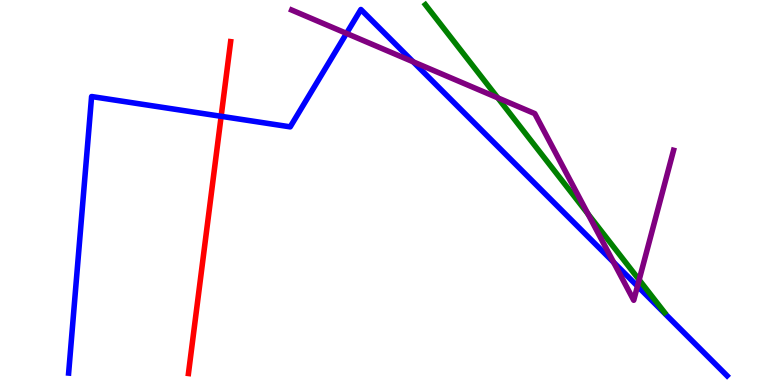[{'lines': ['blue', 'red'], 'intersections': [{'x': 2.85, 'y': 6.98}]}, {'lines': ['green', 'red'], 'intersections': []}, {'lines': ['purple', 'red'], 'intersections': []}, {'lines': ['blue', 'green'], 'intersections': []}, {'lines': ['blue', 'purple'], 'intersections': [{'x': 4.47, 'y': 9.13}, {'x': 5.33, 'y': 8.39}, {'x': 7.92, 'y': 3.19}, {'x': 8.23, 'y': 2.57}]}, {'lines': ['green', 'purple'], 'intersections': [{'x': 6.42, 'y': 7.46}, {'x': 7.59, 'y': 4.44}, {'x': 8.25, 'y': 2.73}]}]